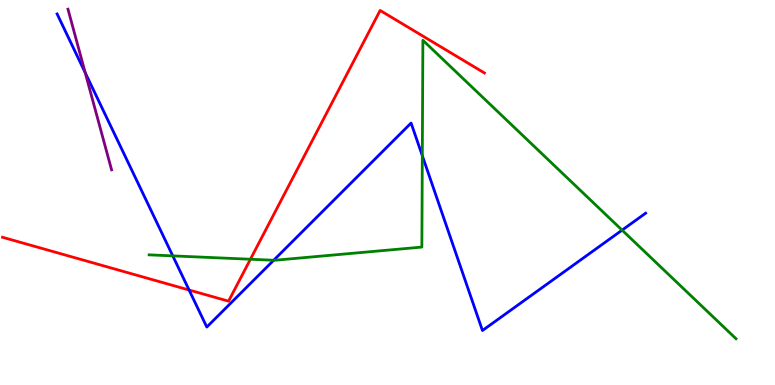[{'lines': ['blue', 'red'], 'intersections': [{'x': 2.44, 'y': 2.47}]}, {'lines': ['green', 'red'], 'intersections': [{'x': 3.23, 'y': 3.27}]}, {'lines': ['purple', 'red'], 'intersections': []}, {'lines': ['blue', 'green'], 'intersections': [{'x': 2.23, 'y': 3.35}, {'x': 3.53, 'y': 3.24}, {'x': 5.45, 'y': 5.96}, {'x': 8.03, 'y': 4.02}]}, {'lines': ['blue', 'purple'], 'intersections': [{'x': 1.1, 'y': 8.11}]}, {'lines': ['green', 'purple'], 'intersections': []}]